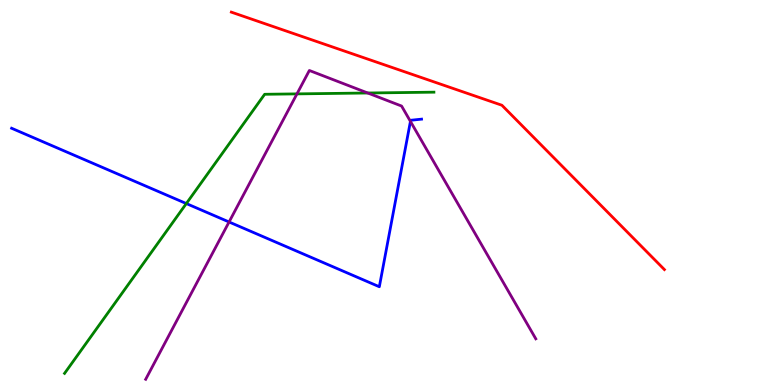[{'lines': ['blue', 'red'], 'intersections': []}, {'lines': ['green', 'red'], 'intersections': []}, {'lines': ['purple', 'red'], 'intersections': []}, {'lines': ['blue', 'green'], 'intersections': [{'x': 2.4, 'y': 4.71}]}, {'lines': ['blue', 'purple'], 'intersections': [{'x': 2.96, 'y': 4.23}, {'x': 5.3, 'y': 6.85}]}, {'lines': ['green', 'purple'], 'intersections': [{'x': 3.83, 'y': 7.56}, {'x': 4.75, 'y': 7.58}]}]